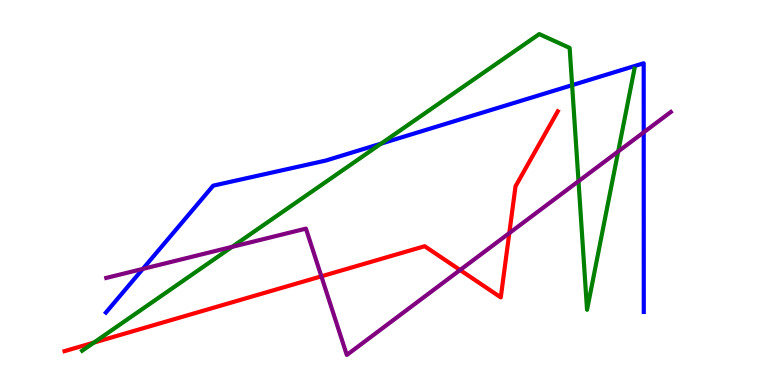[{'lines': ['blue', 'red'], 'intersections': []}, {'lines': ['green', 'red'], 'intersections': [{'x': 1.21, 'y': 1.1}]}, {'lines': ['purple', 'red'], 'intersections': [{'x': 4.15, 'y': 2.82}, {'x': 5.94, 'y': 2.99}, {'x': 6.57, 'y': 3.95}]}, {'lines': ['blue', 'green'], 'intersections': [{'x': 4.92, 'y': 6.27}, {'x': 7.38, 'y': 7.79}]}, {'lines': ['blue', 'purple'], 'intersections': [{'x': 1.84, 'y': 3.02}, {'x': 8.31, 'y': 6.56}]}, {'lines': ['green', 'purple'], 'intersections': [{'x': 2.99, 'y': 3.59}, {'x': 7.46, 'y': 5.29}, {'x': 7.98, 'y': 6.07}]}]